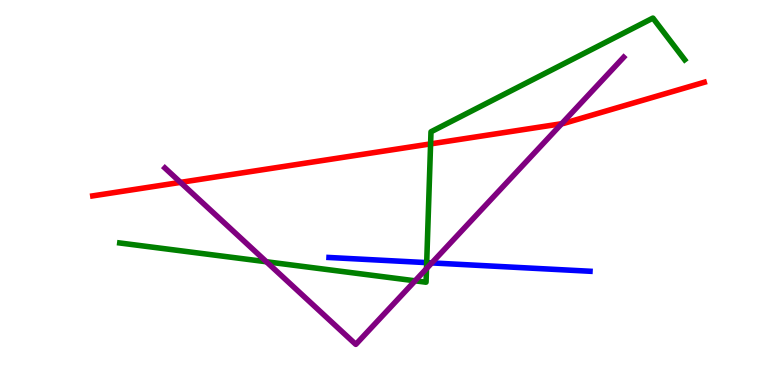[{'lines': ['blue', 'red'], 'intersections': []}, {'lines': ['green', 'red'], 'intersections': [{'x': 5.56, 'y': 6.26}]}, {'lines': ['purple', 'red'], 'intersections': [{'x': 2.33, 'y': 5.26}, {'x': 7.25, 'y': 6.79}]}, {'lines': ['blue', 'green'], 'intersections': [{'x': 5.51, 'y': 3.18}]}, {'lines': ['blue', 'purple'], 'intersections': [{'x': 5.57, 'y': 3.17}]}, {'lines': ['green', 'purple'], 'intersections': [{'x': 3.44, 'y': 3.2}, {'x': 5.36, 'y': 2.71}, {'x': 5.5, 'y': 3.02}]}]